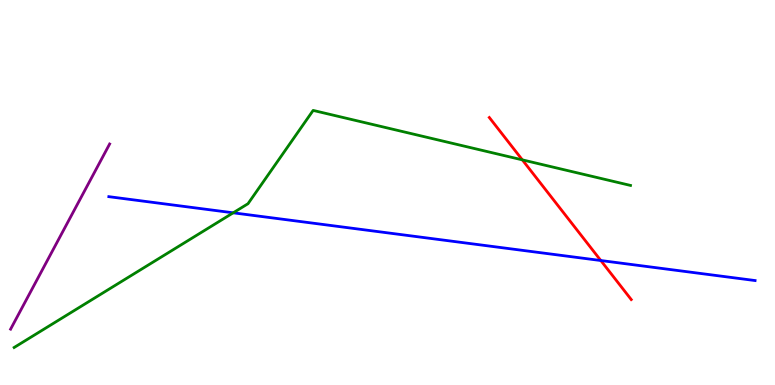[{'lines': ['blue', 'red'], 'intersections': [{'x': 7.75, 'y': 3.23}]}, {'lines': ['green', 'red'], 'intersections': [{'x': 6.74, 'y': 5.85}]}, {'lines': ['purple', 'red'], 'intersections': []}, {'lines': ['blue', 'green'], 'intersections': [{'x': 3.01, 'y': 4.47}]}, {'lines': ['blue', 'purple'], 'intersections': []}, {'lines': ['green', 'purple'], 'intersections': []}]